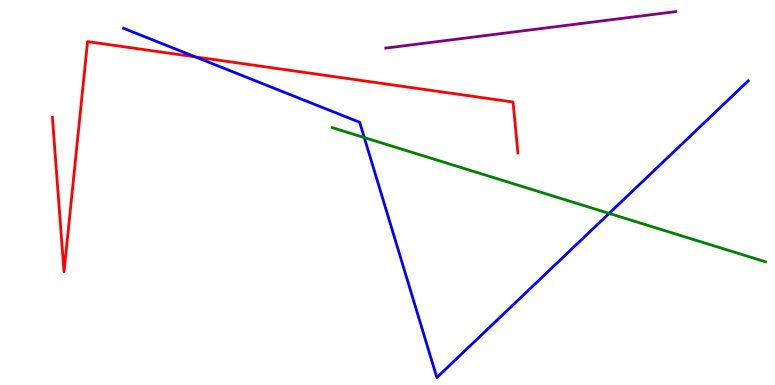[{'lines': ['blue', 'red'], 'intersections': [{'x': 2.52, 'y': 8.52}]}, {'lines': ['green', 'red'], 'intersections': []}, {'lines': ['purple', 'red'], 'intersections': []}, {'lines': ['blue', 'green'], 'intersections': [{'x': 4.7, 'y': 6.43}, {'x': 7.86, 'y': 4.46}]}, {'lines': ['blue', 'purple'], 'intersections': []}, {'lines': ['green', 'purple'], 'intersections': []}]